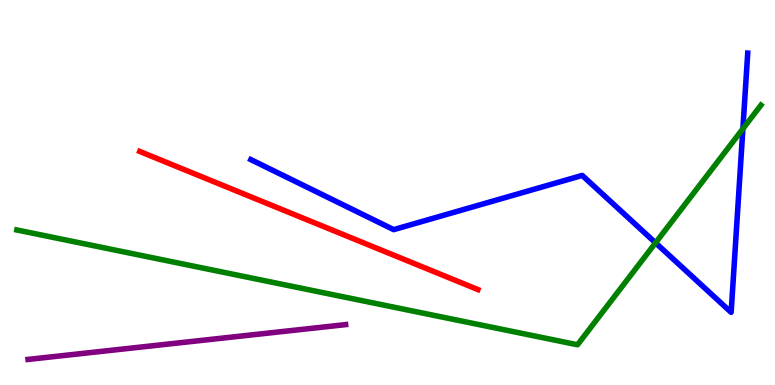[{'lines': ['blue', 'red'], 'intersections': []}, {'lines': ['green', 'red'], 'intersections': []}, {'lines': ['purple', 'red'], 'intersections': []}, {'lines': ['blue', 'green'], 'intersections': [{'x': 8.46, 'y': 3.69}, {'x': 9.59, 'y': 6.66}]}, {'lines': ['blue', 'purple'], 'intersections': []}, {'lines': ['green', 'purple'], 'intersections': []}]